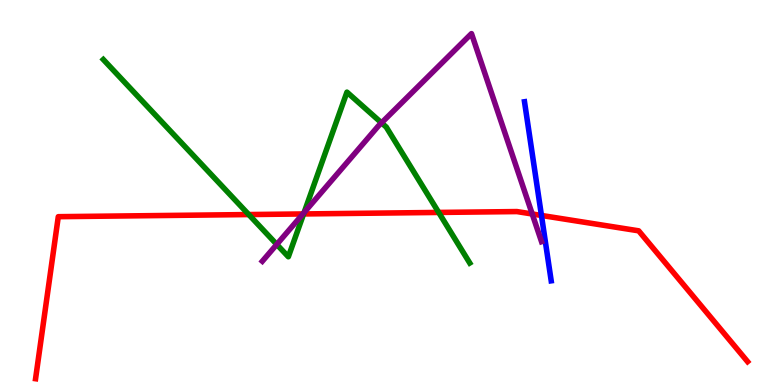[{'lines': ['blue', 'red'], 'intersections': [{'x': 6.99, 'y': 4.4}]}, {'lines': ['green', 'red'], 'intersections': [{'x': 3.21, 'y': 4.43}, {'x': 3.92, 'y': 4.44}, {'x': 5.66, 'y': 4.48}]}, {'lines': ['purple', 'red'], 'intersections': [{'x': 3.91, 'y': 4.44}, {'x': 6.87, 'y': 4.44}]}, {'lines': ['blue', 'green'], 'intersections': []}, {'lines': ['blue', 'purple'], 'intersections': []}, {'lines': ['green', 'purple'], 'intersections': [{'x': 3.57, 'y': 3.65}, {'x': 3.92, 'y': 4.48}, {'x': 4.92, 'y': 6.81}]}]